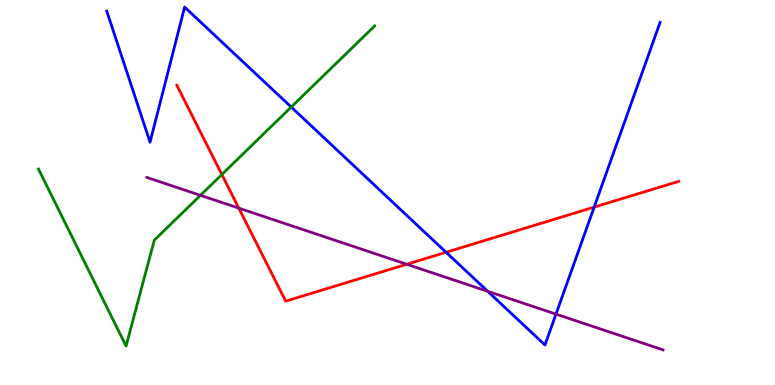[{'lines': ['blue', 'red'], 'intersections': [{'x': 5.76, 'y': 3.45}, {'x': 7.67, 'y': 4.62}]}, {'lines': ['green', 'red'], 'intersections': [{'x': 2.86, 'y': 5.47}]}, {'lines': ['purple', 'red'], 'intersections': [{'x': 3.08, 'y': 4.59}, {'x': 5.25, 'y': 3.14}]}, {'lines': ['blue', 'green'], 'intersections': [{'x': 3.76, 'y': 7.22}]}, {'lines': ['blue', 'purple'], 'intersections': [{'x': 6.29, 'y': 2.43}, {'x': 7.17, 'y': 1.84}]}, {'lines': ['green', 'purple'], 'intersections': [{'x': 2.59, 'y': 4.93}]}]